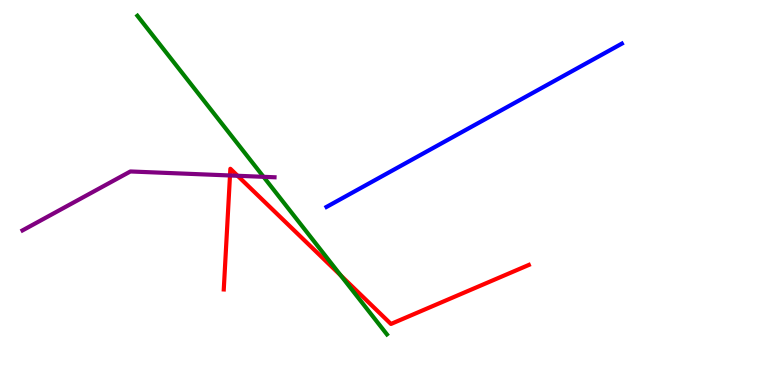[{'lines': ['blue', 'red'], 'intersections': []}, {'lines': ['green', 'red'], 'intersections': [{'x': 4.4, 'y': 2.84}]}, {'lines': ['purple', 'red'], 'intersections': [{'x': 2.97, 'y': 5.44}, {'x': 3.07, 'y': 5.43}]}, {'lines': ['blue', 'green'], 'intersections': []}, {'lines': ['blue', 'purple'], 'intersections': []}, {'lines': ['green', 'purple'], 'intersections': [{'x': 3.4, 'y': 5.41}]}]